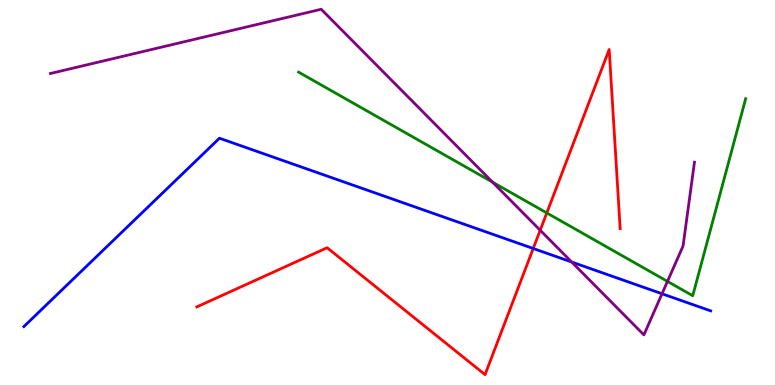[{'lines': ['blue', 'red'], 'intersections': [{'x': 6.88, 'y': 3.55}]}, {'lines': ['green', 'red'], 'intersections': [{'x': 7.06, 'y': 4.47}]}, {'lines': ['purple', 'red'], 'intersections': [{'x': 6.97, 'y': 4.02}]}, {'lines': ['blue', 'green'], 'intersections': []}, {'lines': ['blue', 'purple'], 'intersections': [{'x': 7.38, 'y': 3.19}, {'x': 8.54, 'y': 2.37}]}, {'lines': ['green', 'purple'], 'intersections': [{'x': 6.36, 'y': 5.27}, {'x': 8.61, 'y': 2.69}]}]